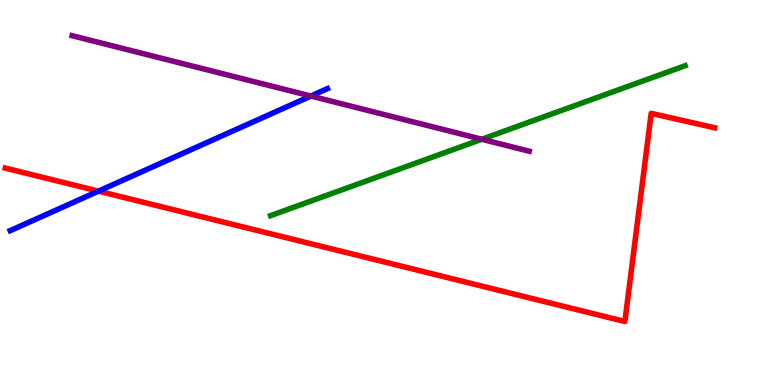[{'lines': ['blue', 'red'], 'intersections': [{'x': 1.27, 'y': 5.03}]}, {'lines': ['green', 'red'], 'intersections': []}, {'lines': ['purple', 'red'], 'intersections': []}, {'lines': ['blue', 'green'], 'intersections': []}, {'lines': ['blue', 'purple'], 'intersections': [{'x': 4.01, 'y': 7.51}]}, {'lines': ['green', 'purple'], 'intersections': [{'x': 6.22, 'y': 6.38}]}]